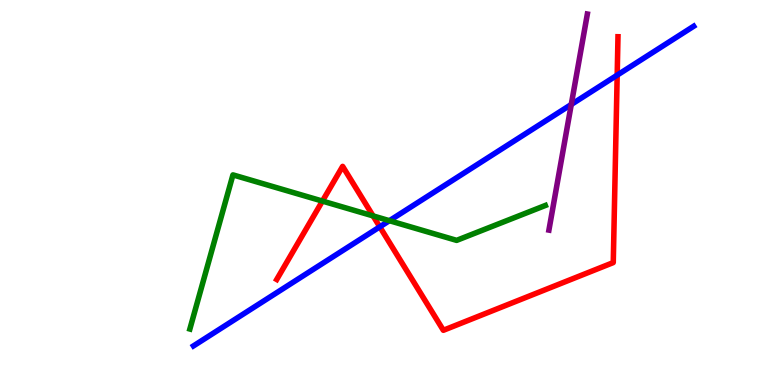[{'lines': ['blue', 'red'], 'intersections': [{'x': 4.9, 'y': 4.11}, {'x': 7.96, 'y': 8.05}]}, {'lines': ['green', 'red'], 'intersections': [{'x': 4.16, 'y': 4.78}, {'x': 4.81, 'y': 4.39}]}, {'lines': ['purple', 'red'], 'intersections': []}, {'lines': ['blue', 'green'], 'intersections': [{'x': 5.02, 'y': 4.27}]}, {'lines': ['blue', 'purple'], 'intersections': [{'x': 7.37, 'y': 7.29}]}, {'lines': ['green', 'purple'], 'intersections': []}]